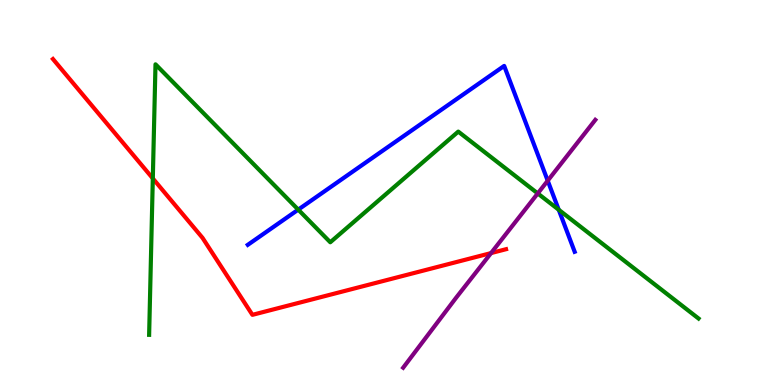[{'lines': ['blue', 'red'], 'intersections': []}, {'lines': ['green', 'red'], 'intersections': [{'x': 1.97, 'y': 5.37}]}, {'lines': ['purple', 'red'], 'intersections': [{'x': 6.34, 'y': 3.43}]}, {'lines': ['blue', 'green'], 'intersections': [{'x': 3.85, 'y': 4.56}, {'x': 7.21, 'y': 4.55}]}, {'lines': ['blue', 'purple'], 'intersections': [{'x': 7.07, 'y': 5.31}]}, {'lines': ['green', 'purple'], 'intersections': [{'x': 6.94, 'y': 4.98}]}]